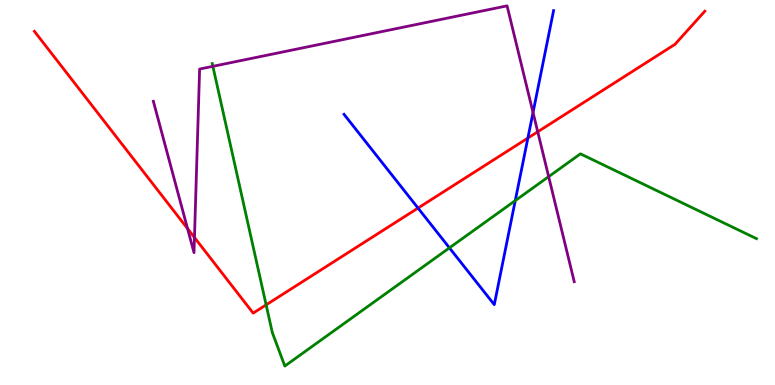[{'lines': ['blue', 'red'], 'intersections': [{'x': 5.39, 'y': 4.6}, {'x': 6.81, 'y': 6.41}]}, {'lines': ['green', 'red'], 'intersections': [{'x': 3.43, 'y': 2.08}]}, {'lines': ['purple', 'red'], 'intersections': [{'x': 2.42, 'y': 4.06}, {'x': 2.51, 'y': 3.83}, {'x': 6.94, 'y': 6.58}]}, {'lines': ['blue', 'green'], 'intersections': [{'x': 5.8, 'y': 3.56}, {'x': 6.65, 'y': 4.79}]}, {'lines': ['blue', 'purple'], 'intersections': [{'x': 6.88, 'y': 7.08}]}, {'lines': ['green', 'purple'], 'intersections': [{'x': 2.75, 'y': 8.28}, {'x': 7.08, 'y': 5.41}]}]